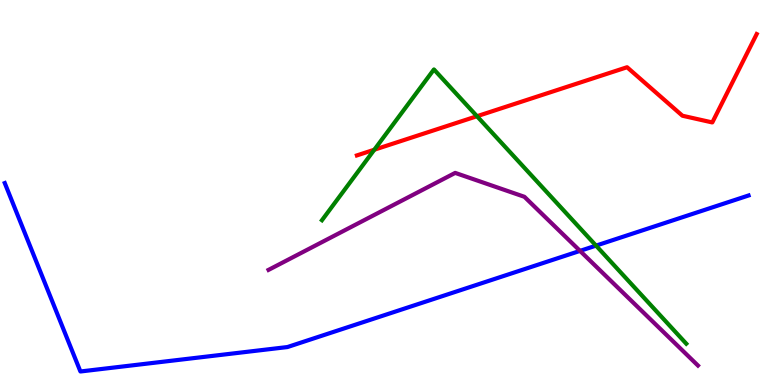[{'lines': ['blue', 'red'], 'intersections': []}, {'lines': ['green', 'red'], 'intersections': [{'x': 4.83, 'y': 6.11}, {'x': 6.15, 'y': 6.98}]}, {'lines': ['purple', 'red'], 'intersections': []}, {'lines': ['blue', 'green'], 'intersections': [{'x': 7.69, 'y': 3.62}]}, {'lines': ['blue', 'purple'], 'intersections': [{'x': 7.48, 'y': 3.48}]}, {'lines': ['green', 'purple'], 'intersections': []}]